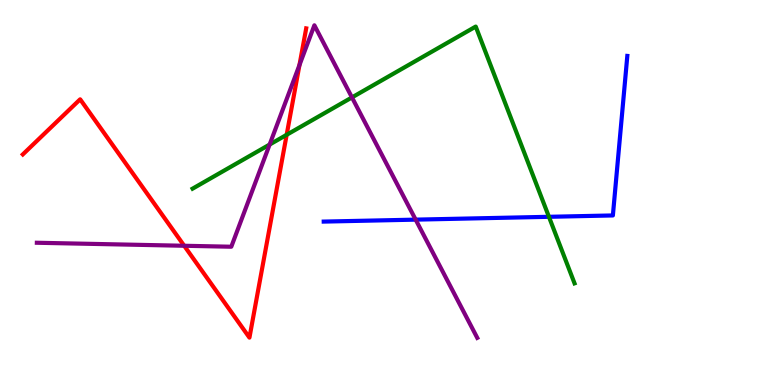[{'lines': ['blue', 'red'], 'intersections': []}, {'lines': ['green', 'red'], 'intersections': [{'x': 3.7, 'y': 6.5}]}, {'lines': ['purple', 'red'], 'intersections': [{'x': 2.38, 'y': 3.62}, {'x': 3.86, 'y': 8.31}]}, {'lines': ['blue', 'green'], 'intersections': [{'x': 7.08, 'y': 4.37}]}, {'lines': ['blue', 'purple'], 'intersections': [{'x': 5.36, 'y': 4.3}]}, {'lines': ['green', 'purple'], 'intersections': [{'x': 3.48, 'y': 6.25}, {'x': 4.54, 'y': 7.47}]}]